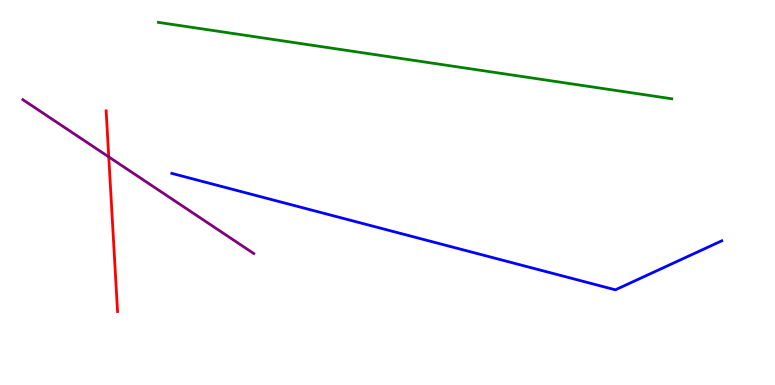[{'lines': ['blue', 'red'], 'intersections': []}, {'lines': ['green', 'red'], 'intersections': []}, {'lines': ['purple', 'red'], 'intersections': [{'x': 1.4, 'y': 5.92}]}, {'lines': ['blue', 'green'], 'intersections': []}, {'lines': ['blue', 'purple'], 'intersections': []}, {'lines': ['green', 'purple'], 'intersections': []}]